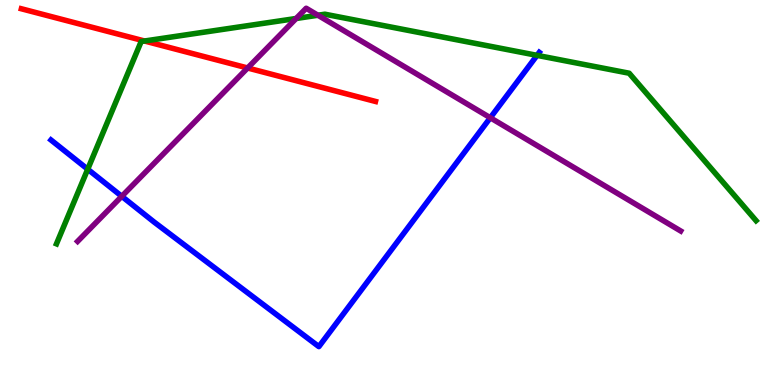[{'lines': ['blue', 'red'], 'intersections': []}, {'lines': ['green', 'red'], 'intersections': [{'x': 1.87, 'y': 8.93}]}, {'lines': ['purple', 'red'], 'intersections': [{'x': 3.2, 'y': 8.23}]}, {'lines': ['blue', 'green'], 'intersections': [{'x': 1.13, 'y': 5.6}, {'x': 6.93, 'y': 8.56}]}, {'lines': ['blue', 'purple'], 'intersections': [{'x': 1.57, 'y': 4.9}, {'x': 6.33, 'y': 6.94}]}, {'lines': ['green', 'purple'], 'intersections': [{'x': 3.82, 'y': 9.52}, {'x': 4.1, 'y': 9.6}]}]